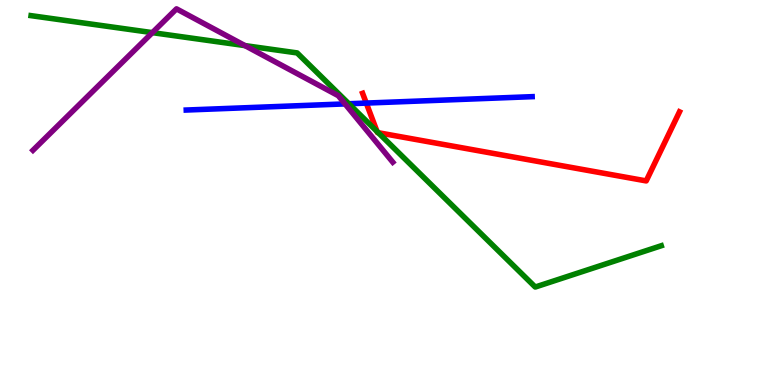[{'lines': ['blue', 'red'], 'intersections': [{'x': 4.73, 'y': 7.32}]}, {'lines': ['green', 'red'], 'intersections': [{'x': 4.86, 'y': 6.59}, {'x': 4.88, 'y': 6.55}]}, {'lines': ['purple', 'red'], 'intersections': []}, {'lines': ['blue', 'green'], 'intersections': [{'x': 4.5, 'y': 7.31}]}, {'lines': ['blue', 'purple'], 'intersections': [{'x': 4.45, 'y': 7.3}]}, {'lines': ['green', 'purple'], 'intersections': [{'x': 1.97, 'y': 9.15}, {'x': 3.16, 'y': 8.82}]}]